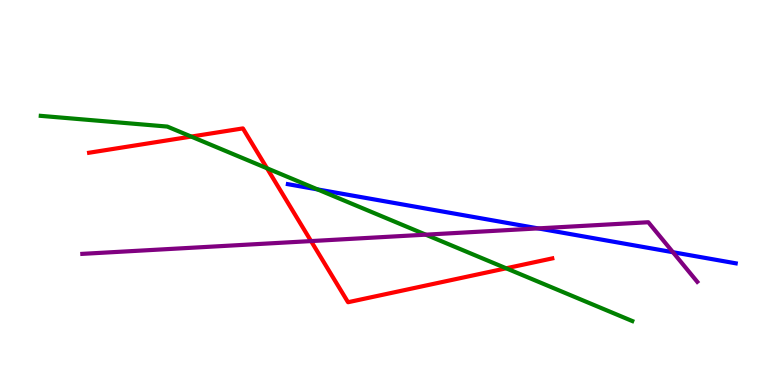[{'lines': ['blue', 'red'], 'intersections': []}, {'lines': ['green', 'red'], 'intersections': [{'x': 2.47, 'y': 6.45}, {'x': 3.45, 'y': 5.63}, {'x': 6.53, 'y': 3.03}]}, {'lines': ['purple', 'red'], 'intersections': [{'x': 4.01, 'y': 3.74}]}, {'lines': ['blue', 'green'], 'intersections': [{'x': 4.1, 'y': 5.08}]}, {'lines': ['blue', 'purple'], 'intersections': [{'x': 6.94, 'y': 4.07}, {'x': 8.68, 'y': 3.45}]}, {'lines': ['green', 'purple'], 'intersections': [{'x': 5.49, 'y': 3.9}]}]